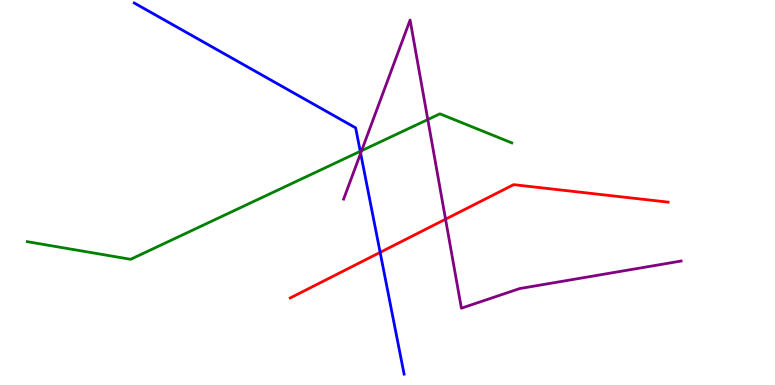[{'lines': ['blue', 'red'], 'intersections': [{'x': 4.91, 'y': 3.44}]}, {'lines': ['green', 'red'], 'intersections': []}, {'lines': ['purple', 'red'], 'intersections': [{'x': 5.75, 'y': 4.31}]}, {'lines': ['blue', 'green'], 'intersections': [{'x': 4.65, 'y': 6.07}]}, {'lines': ['blue', 'purple'], 'intersections': [{'x': 4.65, 'y': 6.02}]}, {'lines': ['green', 'purple'], 'intersections': [{'x': 4.67, 'y': 6.09}, {'x': 5.52, 'y': 6.89}]}]